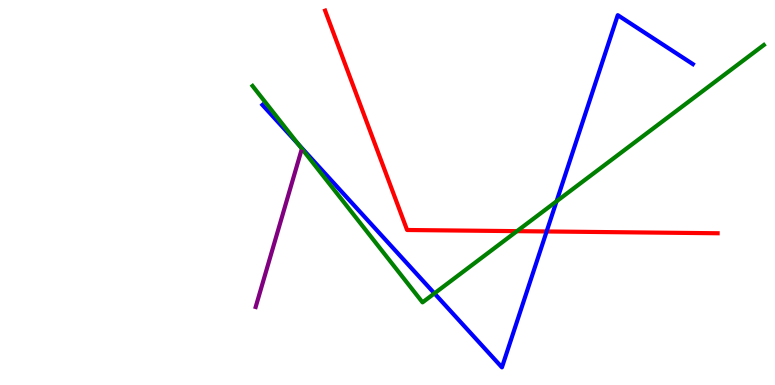[{'lines': ['blue', 'red'], 'intersections': [{'x': 7.05, 'y': 3.99}]}, {'lines': ['green', 'red'], 'intersections': [{'x': 6.67, 'y': 4.0}]}, {'lines': ['purple', 'red'], 'intersections': []}, {'lines': ['blue', 'green'], 'intersections': [{'x': 3.85, 'y': 6.25}, {'x': 5.61, 'y': 2.38}, {'x': 7.18, 'y': 4.77}]}, {'lines': ['blue', 'purple'], 'intersections': []}, {'lines': ['green', 'purple'], 'intersections': []}]